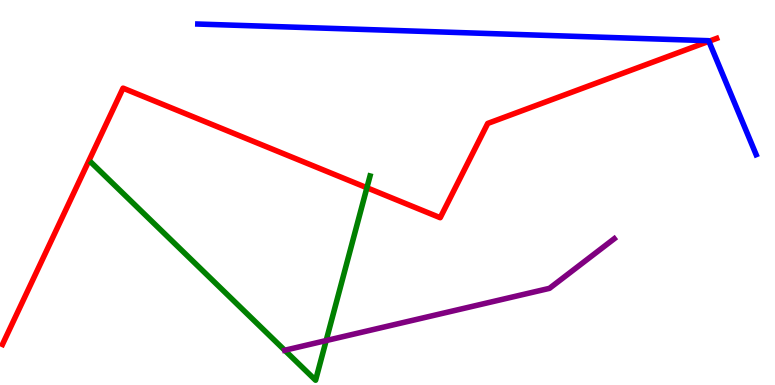[{'lines': ['blue', 'red'], 'intersections': [{'x': 9.15, 'y': 8.93}]}, {'lines': ['green', 'red'], 'intersections': [{'x': 4.73, 'y': 5.12}]}, {'lines': ['purple', 'red'], 'intersections': []}, {'lines': ['blue', 'green'], 'intersections': []}, {'lines': ['blue', 'purple'], 'intersections': []}, {'lines': ['green', 'purple'], 'intersections': [{'x': 4.21, 'y': 1.15}]}]